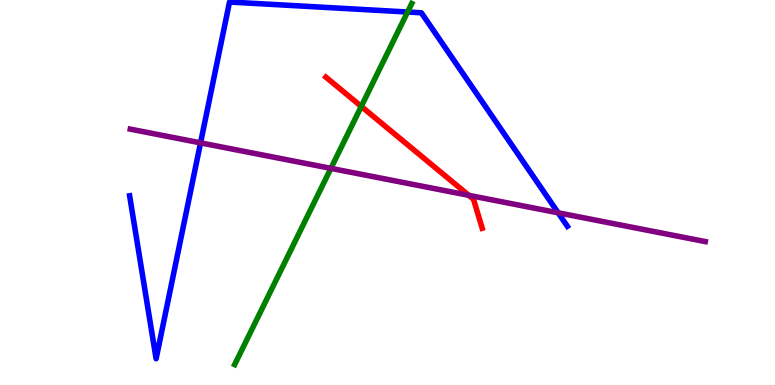[{'lines': ['blue', 'red'], 'intersections': []}, {'lines': ['green', 'red'], 'intersections': [{'x': 4.66, 'y': 7.24}]}, {'lines': ['purple', 'red'], 'intersections': [{'x': 6.05, 'y': 4.93}]}, {'lines': ['blue', 'green'], 'intersections': [{'x': 5.26, 'y': 9.69}]}, {'lines': ['blue', 'purple'], 'intersections': [{'x': 2.59, 'y': 6.29}, {'x': 7.2, 'y': 4.47}]}, {'lines': ['green', 'purple'], 'intersections': [{'x': 4.27, 'y': 5.63}]}]